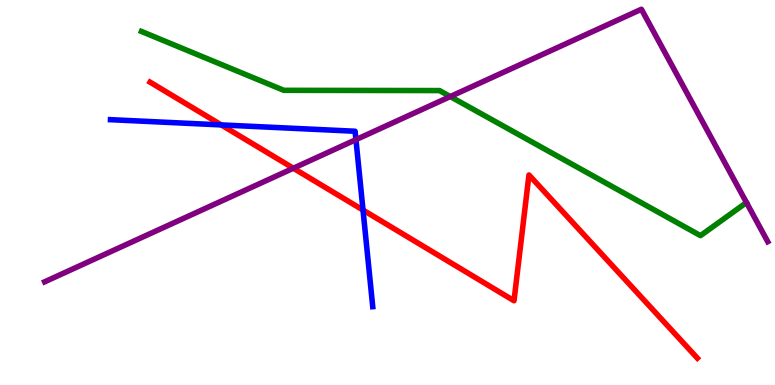[{'lines': ['blue', 'red'], 'intersections': [{'x': 2.85, 'y': 6.76}, {'x': 4.68, 'y': 4.54}]}, {'lines': ['green', 'red'], 'intersections': []}, {'lines': ['purple', 'red'], 'intersections': [{'x': 3.79, 'y': 5.63}]}, {'lines': ['blue', 'green'], 'intersections': []}, {'lines': ['blue', 'purple'], 'intersections': [{'x': 4.59, 'y': 6.37}]}, {'lines': ['green', 'purple'], 'intersections': [{'x': 5.81, 'y': 7.49}]}]